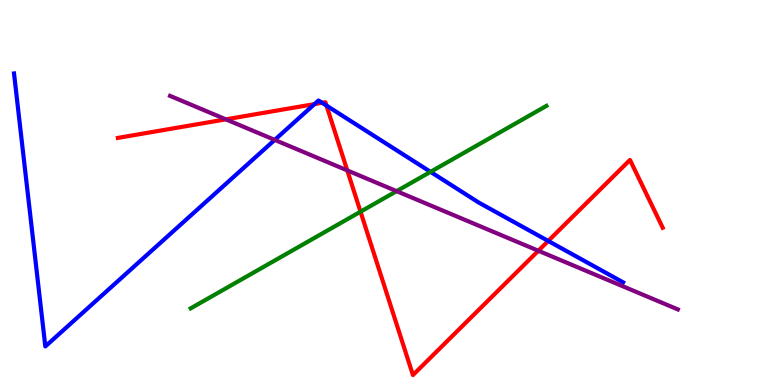[{'lines': ['blue', 'red'], 'intersections': [{'x': 4.06, 'y': 7.3}, {'x': 4.16, 'y': 7.33}, {'x': 4.21, 'y': 7.26}, {'x': 7.07, 'y': 3.74}]}, {'lines': ['green', 'red'], 'intersections': [{'x': 4.65, 'y': 4.5}]}, {'lines': ['purple', 'red'], 'intersections': [{'x': 2.91, 'y': 6.9}, {'x': 4.48, 'y': 5.57}, {'x': 6.95, 'y': 3.49}]}, {'lines': ['blue', 'green'], 'intersections': [{'x': 5.56, 'y': 5.54}]}, {'lines': ['blue', 'purple'], 'intersections': [{'x': 3.54, 'y': 6.37}]}, {'lines': ['green', 'purple'], 'intersections': [{'x': 5.12, 'y': 5.03}]}]